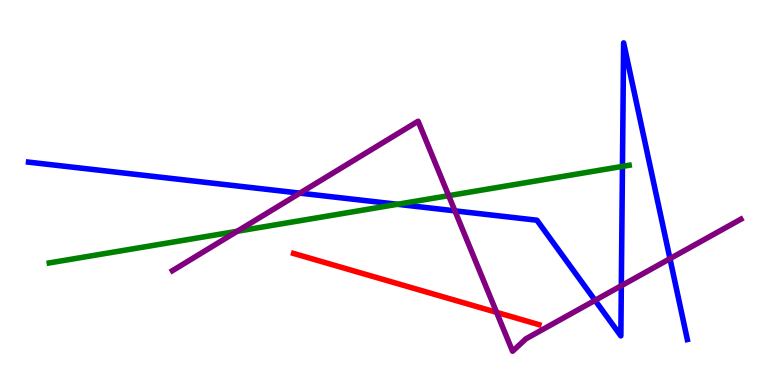[{'lines': ['blue', 'red'], 'intersections': []}, {'lines': ['green', 'red'], 'intersections': []}, {'lines': ['purple', 'red'], 'intersections': [{'x': 6.41, 'y': 1.89}]}, {'lines': ['blue', 'green'], 'intersections': [{'x': 5.13, 'y': 4.69}, {'x': 8.03, 'y': 5.68}]}, {'lines': ['blue', 'purple'], 'intersections': [{'x': 3.87, 'y': 4.98}, {'x': 5.87, 'y': 4.52}, {'x': 7.68, 'y': 2.2}, {'x': 8.02, 'y': 2.58}, {'x': 8.64, 'y': 3.28}]}, {'lines': ['green', 'purple'], 'intersections': [{'x': 3.06, 'y': 3.99}, {'x': 5.79, 'y': 4.92}]}]